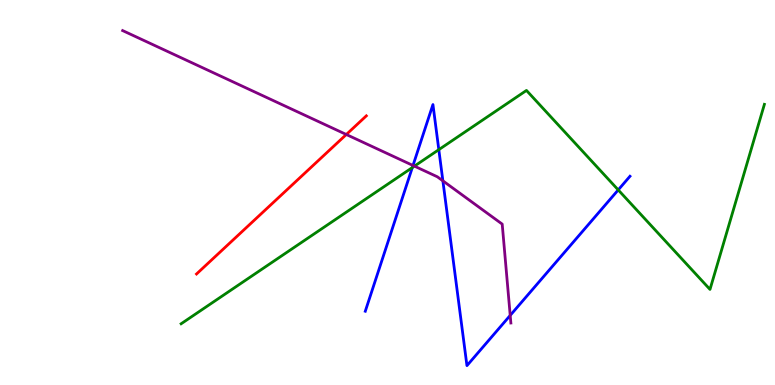[{'lines': ['blue', 'red'], 'intersections': []}, {'lines': ['green', 'red'], 'intersections': []}, {'lines': ['purple', 'red'], 'intersections': [{'x': 4.47, 'y': 6.51}]}, {'lines': ['blue', 'green'], 'intersections': [{'x': 5.32, 'y': 5.65}, {'x': 5.66, 'y': 6.11}, {'x': 7.98, 'y': 5.07}]}, {'lines': ['blue', 'purple'], 'intersections': [{'x': 5.33, 'y': 5.7}, {'x': 5.71, 'y': 5.3}, {'x': 6.58, 'y': 1.81}]}, {'lines': ['green', 'purple'], 'intersections': [{'x': 5.35, 'y': 5.68}]}]